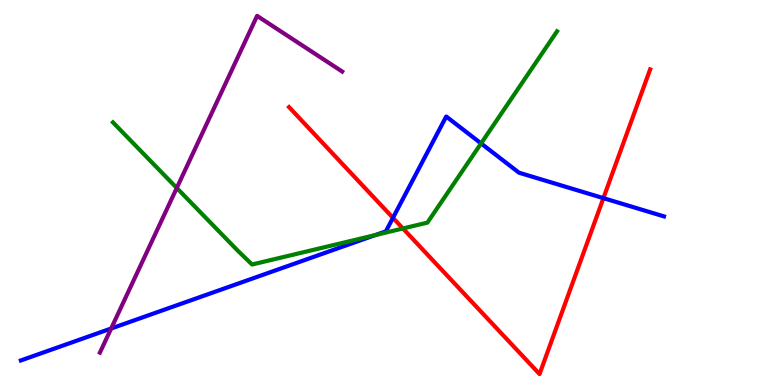[{'lines': ['blue', 'red'], 'intersections': [{'x': 5.07, 'y': 4.34}, {'x': 7.79, 'y': 4.85}]}, {'lines': ['green', 'red'], 'intersections': [{'x': 5.2, 'y': 4.07}]}, {'lines': ['purple', 'red'], 'intersections': []}, {'lines': ['blue', 'green'], 'intersections': [{'x': 4.84, 'y': 3.89}, {'x': 6.21, 'y': 6.27}]}, {'lines': ['blue', 'purple'], 'intersections': [{'x': 1.43, 'y': 1.47}]}, {'lines': ['green', 'purple'], 'intersections': [{'x': 2.28, 'y': 5.12}]}]